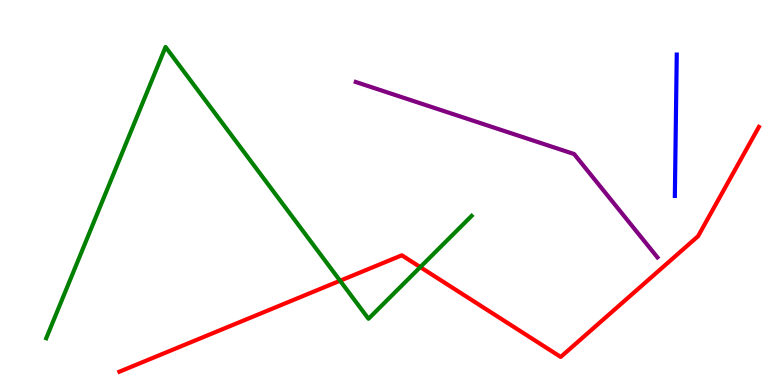[{'lines': ['blue', 'red'], 'intersections': []}, {'lines': ['green', 'red'], 'intersections': [{'x': 4.39, 'y': 2.71}, {'x': 5.42, 'y': 3.06}]}, {'lines': ['purple', 'red'], 'intersections': []}, {'lines': ['blue', 'green'], 'intersections': []}, {'lines': ['blue', 'purple'], 'intersections': []}, {'lines': ['green', 'purple'], 'intersections': []}]